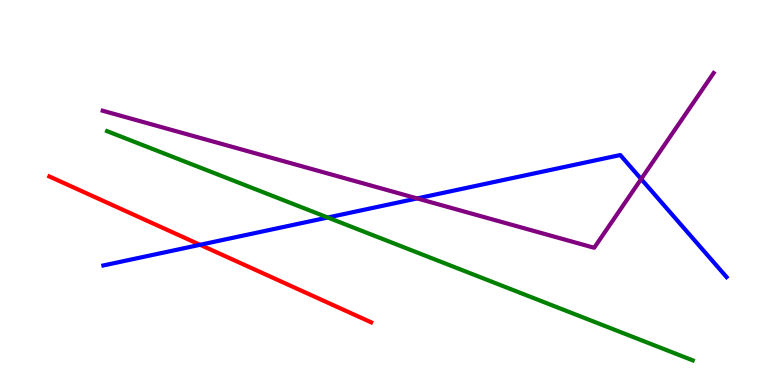[{'lines': ['blue', 'red'], 'intersections': [{'x': 2.58, 'y': 3.64}]}, {'lines': ['green', 'red'], 'intersections': []}, {'lines': ['purple', 'red'], 'intersections': []}, {'lines': ['blue', 'green'], 'intersections': [{'x': 4.23, 'y': 4.35}]}, {'lines': ['blue', 'purple'], 'intersections': [{'x': 5.38, 'y': 4.85}, {'x': 8.27, 'y': 5.35}]}, {'lines': ['green', 'purple'], 'intersections': []}]